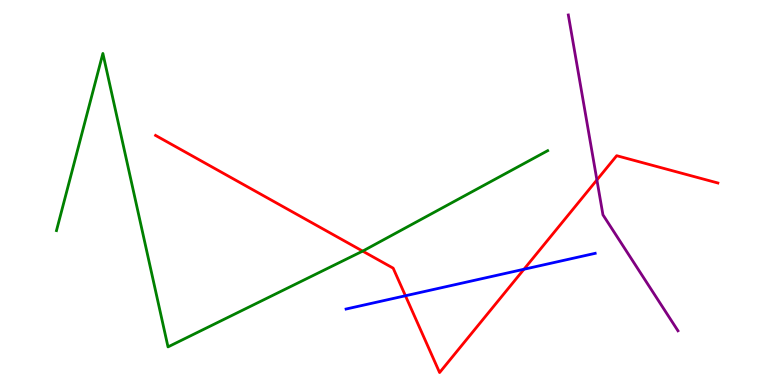[{'lines': ['blue', 'red'], 'intersections': [{'x': 5.23, 'y': 2.32}, {'x': 6.76, 'y': 3.01}]}, {'lines': ['green', 'red'], 'intersections': [{'x': 4.68, 'y': 3.48}]}, {'lines': ['purple', 'red'], 'intersections': [{'x': 7.7, 'y': 5.33}]}, {'lines': ['blue', 'green'], 'intersections': []}, {'lines': ['blue', 'purple'], 'intersections': []}, {'lines': ['green', 'purple'], 'intersections': []}]